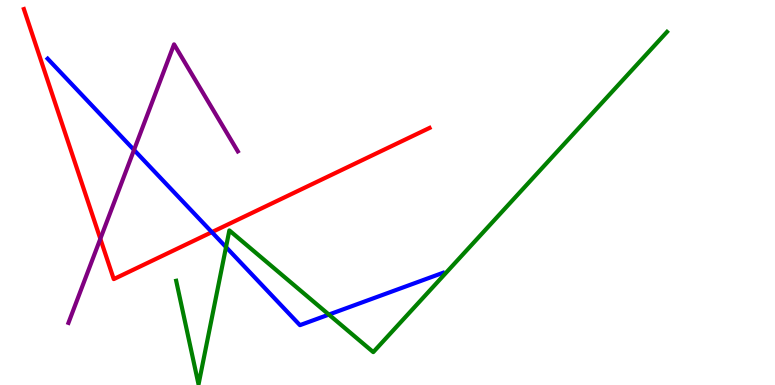[{'lines': ['blue', 'red'], 'intersections': [{'x': 2.73, 'y': 3.97}]}, {'lines': ['green', 'red'], 'intersections': []}, {'lines': ['purple', 'red'], 'intersections': [{'x': 1.29, 'y': 3.8}]}, {'lines': ['blue', 'green'], 'intersections': [{'x': 2.92, 'y': 3.58}, {'x': 4.24, 'y': 1.83}]}, {'lines': ['blue', 'purple'], 'intersections': [{'x': 1.73, 'y': 6.11}]}, {'lines': ['green', 'purple'], 'intersections': []}]